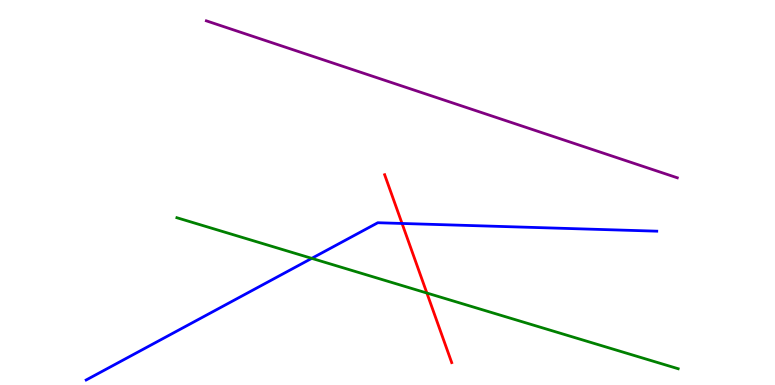[{'lines': ['blue', 'red'], 'intersections': [{'x': 5.19, 'y': 4.2}]}, {'lines': ['green', 'red'], 'intersections': [{'x': 5.51, 'y': 2.39}]}, {'lines': ['purple', 'red'], 'intersections': []}, {'lines': ['blue', 'green'], 'intersections': [{'x': 4.02, 'y': 3.29}]}, {'lines': ['blue', 'purple'], 'intersections': []}, {'lines': ['green', 'purple'], 'intersections': []}]